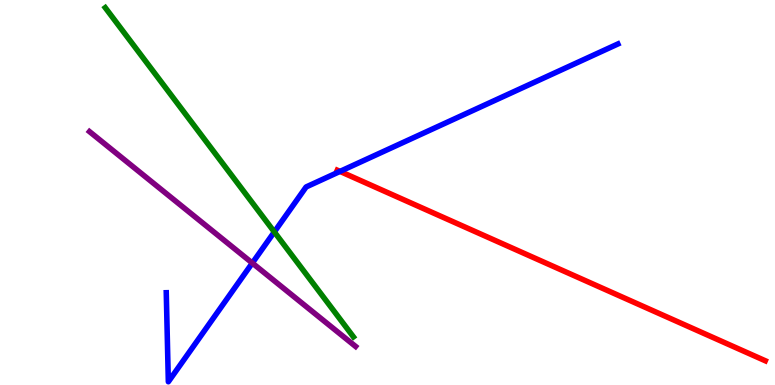[{'lines': ['blue', 'red'], 'intersections': [{'x': 4.39, 'y': 5.55}]}, {'lines': ['green', 'red'], 'intersections': []}, {'lines': ['purple', 'red'], 'intersections': []}, {'lines': ['blue', 'green'], 'intersections': [{'x': 3.54, 'y': 3.98}]}, {'lines': ['blue', 'purple'], 'intersections': [{'x': 3.26, 'y': 3.17}]}, {'lines': ['green', 'purple'], 'intersections': []}]